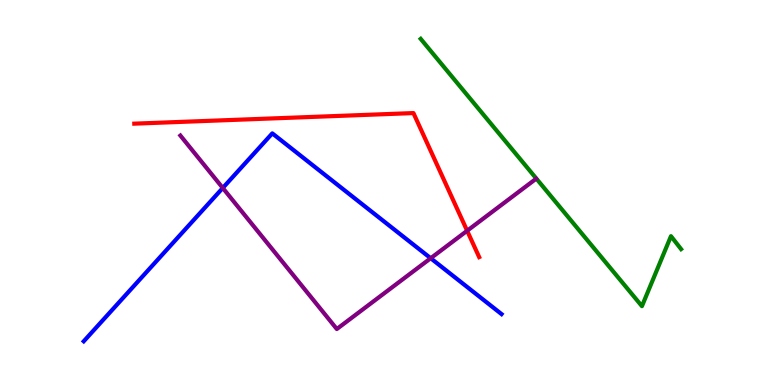[{'lines': ['blue', 'red'], 'intersections': []}, {'lines': ['green', 'red'], 'intersections': []}, {'lines': ['purple', 'red'], 'intersections': [{'x': 6.03, 'y': 4.01}]}, {'lines': ['blue', 'green'], 'intersections': []}, {'lines': ['blue', 'purple'], 'intersections': [{'x': 2.87, 'y': 5.12}, {'x': 5.56, 'y': 3.29}]}, {'lines': ['green', 'purple'], 'intersections': []}]